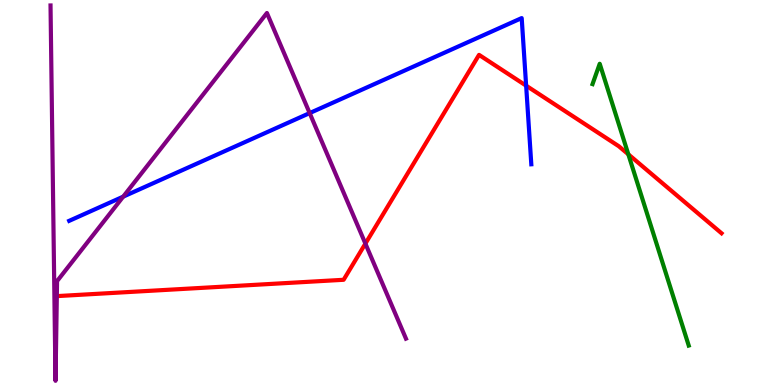[{'lines': ['blue', 'red'], 'intersections': [{'x': 6.79, 'y': 7.78}]}, {'lines': ['green', 'red'], 'intersections': [{'x': 8.11, 'y': 5.99}]}, {'lines': ['purple', 'red'], 'intersections': [{'x': 4.71, 'y': 3.67}]}, {'lines': ['blue', 'green'], 'intersections': []}, {'lines': ['blue', 'purple'], 'intersections': [{'x': 1.59, 'y': 4.89}, {'x': 4.0, 'y': 7.06}]}, {'lines': ['green', 'purple'], 'intersections': []}]